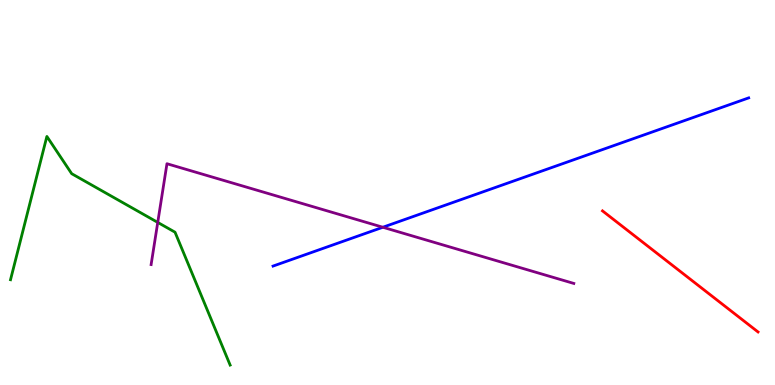[{'lines': ['blue', 'red'], 'intersections': []}, {'lines': ['green', 'red'], 'intersections': []}, {'lines': ['purple', 'red'], 'intersections': []}, {'lines': ['blue', 'green'], 'intersections': []}, {'lines': ['blue', 'purple'], 'intersections': [{'x': 4.94, 'y': 4.1}]}, {'lines': ['green', 'purple'], 'intersections': [{'x': 2.04, 'y': 4.22}]}]